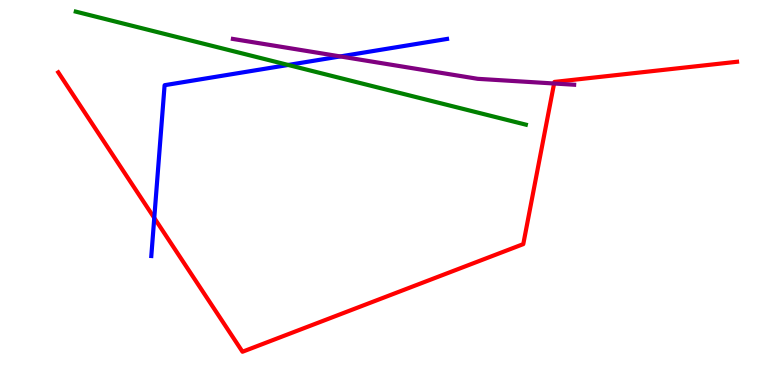[{'lines': ['blue', 'red'], 'intersections': [{'x': 1.99, 'y': 4.34}]}, {'lines': ['green', 'red'], 'intersections': []}, {'lines': ['purple', 'red'], 'intersections': [{'x': 7.15, 'y': 7.83}]}, {'lines': ['blue', 'green'], 'intersections': [{'x': 3.72, 'y': 8.31}]}, {'lines': ['blue', 'purple'], 'intersections': [{'x': 4.39, 'y': 8.53}]}, {'lines': ['green', 'purple'], 'intersections': []}]